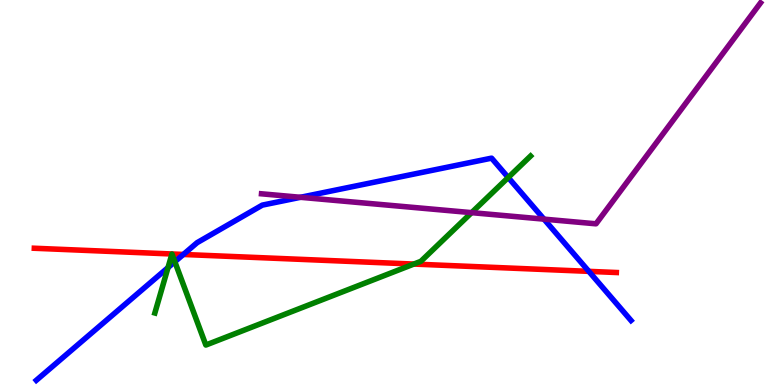[{'lines': ['blue', 'red'], 'intersections': [{'x': 2.37, 'y': 3.39}, {'x': 7.6, 'y': 2.95}]}, {'lines': ['green', 'red'], 'intersections': [{'x': 5.34, 'y': 3.14}]}, {'lines': ['purple', 'red'], 'intersections': []}, {'lines': ['blue', 'green'], 'intersections': [{'x': 2.17, 'y': 3.05}, {'x': 2.26, 'y': 3.2}, {'x': 6.56, 'y': 5.39}]}, {'lines': ['blue', 'purple'], 'intersections': [{'x': 3.88, 'y': 4.88}, {'x': 7.02, 'y': 4.31}]}, {'lines': ['green', 'purple'], 'intersections': [{'x': 6.09, 'y': 4.48}]}]